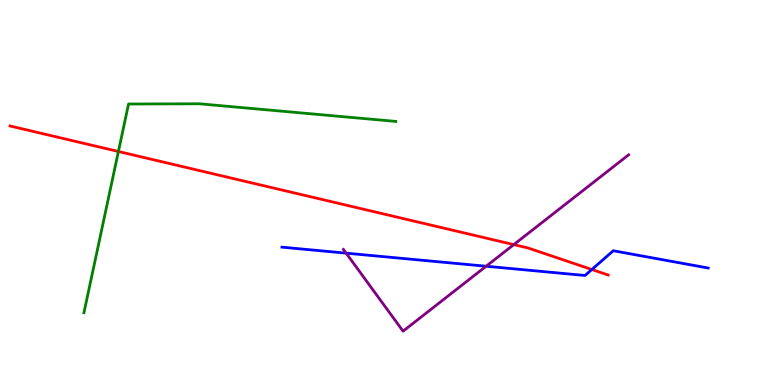[{'lines': ['blue', 'red'], 'intersections': [{'x': 7.64, 'y': 3.0}]}, {'lines': ['green', 'red'], 'intersections': [{'x': 1.53, 'y': 6.07}]}, {'lines': ['purple', 'red'], 'intersections': [{'x': 6.63, 'y': 3.65}]}, {'lines': ['blue', 'green'], 'intersections': []}, {'lines': ['blue', 'purple'], 'intersections': [{'x': 4.47, 'y': 3.42}, {'x': 6.27, 'y': 3.08}]}, {'lines': ['green', 'purple'], 'intersections': []}]